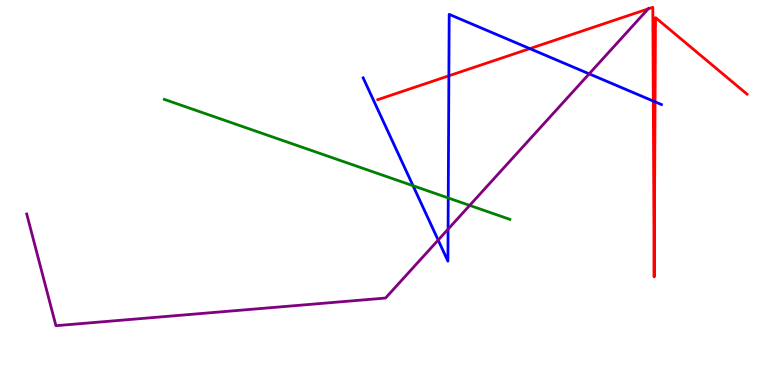[{'lines': ['blue', 'red'], 'intersections': [{'x': 5.79, 'y': 8.03}, {'x': 6.84, 'y': 8.74}, {'x': 8.43, 'y': 7.37}, {'x': 8.45, 'y': 7.35}]}, {'lines': ['green', 'red'], 'intersections': []}, {'lines': ['purple', 'red'], 'intersections': [{'x': 8.36, 'y': 9.77}]}, {'lines': ['blue', 'green'], 'intersections': [{'x': 5.33, 'y': 5.18}, {'x': 5.78, 'y': 4.86}]}, {'lines': ['blue', 'purple'], 'intersections': [{'x': 5.65, 'y': 3.76}, {'x': 5.78, 'y': 4.05}, {'x': 7.6, 'y': 8.08}]}, {'lines': ['green', 'purple'], 'intersections': [{'x': 6.06, 'y': 4.66}]}]